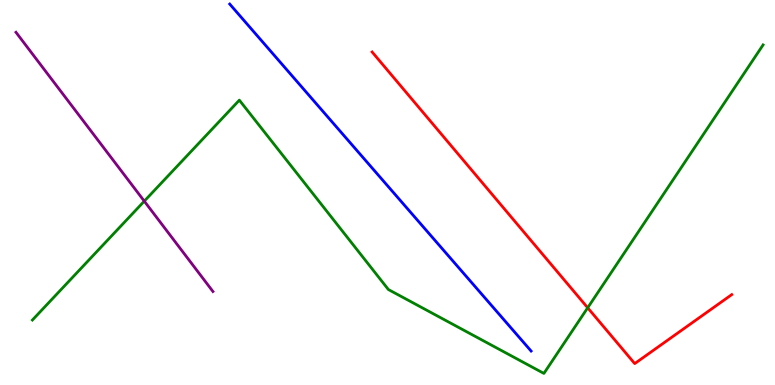[{'lines': ['blue', 'red'], 'intersections': []}, {'lines': ['green', 'red'], 'intersections': [{'x': 7.58, 'y': 2.01}]}, {'lines': ['purple', 'red'], 'intersections': []}, {'lines': ['blue', 'green'], 'intersections': []}, {'lines': ['blue', 'purple'], 'intersections': []}, {'lines': ['green', 'purple'], 'intersections': [{'x': 1.86, 'y': 4.78}]}]